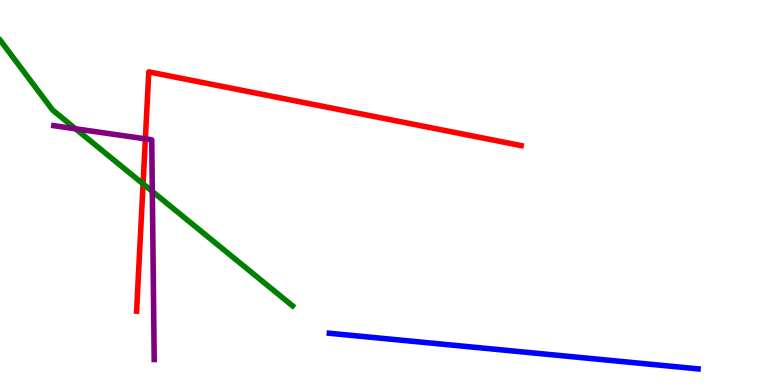[{'lines': ['blue', 'red'], 'intersections': []}, {'lines': ['green', 'red'], 'intersections': [{'x': 1.85, 'y': 5.22}]}, {'lines': ['purple', 'red'], 'intersections': [{'x': 1.88, 'y': 6.39}]}, {'lines': ['blue', 'green'], 'intersections': []}, {'lines': ['blue', 'purple'], 'intersections': []}, {'lines': ['green', 'purple'], 'intersections': [{'x': 0.975, 'y': 6.65}, {'x': 1.97, 'y': 5.03}]}]